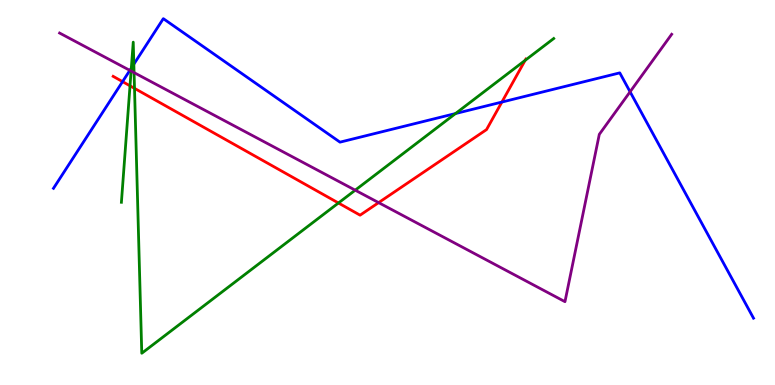[{'lines': ['blue', 'red'], 'intersections': [{'x': 1.58, 'y': 7.88}, {'x': 6.48, 'y': 7.35}]}, {'lines': ['green', 'red'], 'intersections': [{'x': 1.68, 'y': 7.77}, {'x': 1.74, 'y': 7.71}, {'x': 4.37, 'y': 4.73}, {'x': 6.78, 'y': 8.43}]}, {'lines': ['purple', 'red'], 'intersections': [{'x': 4.89, 'y': 4.74}]}, {'lines': ['blue', 'green'], 'intersections': [{'x': 1.69, 'y': 8.23}, {'x': 1.73, 'y': 8.33}, {'x': 5.88, 'y': 7.05}]}, {'lines': ['blue', 'purple'], 'intersections': [{'x': 1.68, 'y': 8.17}, {'x': 8.13, 'y': 7.62}]}, {'lines': ['green', 'purple'], 'intersections': [{'x': 1.69, 'y': 8.15}, {'x': 1.73, 'y': 8.11}, {'x': 4.58, 'y': 5.06}]}]